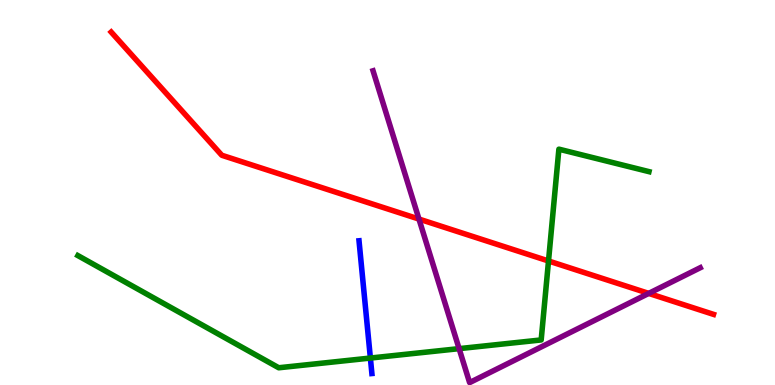[{'lines': ['blue', 'red'], 'intersections': []}, {'lines': ['green', 'red'], 'intersections': [{'x': 7.08, 'y': 3.22}]}, {'lines': ['purple', 'red'], 'intersections': [{'x': 5.41, 'y': 4.31}, {'x': 8.37, 'y': 2.38}]}, {'lines': ['blue', 'green'], 'intersections': [{'x': 4.78, 'y': 0.7}]}, {'lines': ['blue', 'purple'], 'intersections': []}, {'lines': ['green', 'purple'], 'intersections': [{'x': 5.92, 'y': 0.944}]}]